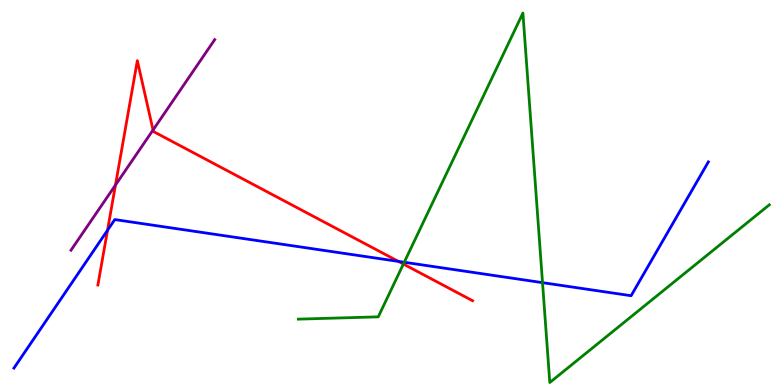[{'lines': ['blue', 'red'], 'intersections': [{'x': 1.39, 'y': 4.02}, {'x': 5.14, 'y': 3.21}]}, {'lines': ['green', 'red'], 'intersections': [{'x': 5.21, 'y': 3.14}]}, {'lines': ['purple', 'red'], 'intersections': [{'x': 1.49, 'y': 5.19}, {'x': 1.97, 'y': 6.62}]}, {'lines': ['blue', 'green'], 'intersections': [{'x': 5.22, 'y': 3.19}, {'x': 7.0, 'y': 2.66}]}, {'lines': ['blue', 'purple'], 'intersections': []}, {'lines': ['green', 'purple'], 'intersections': []}]